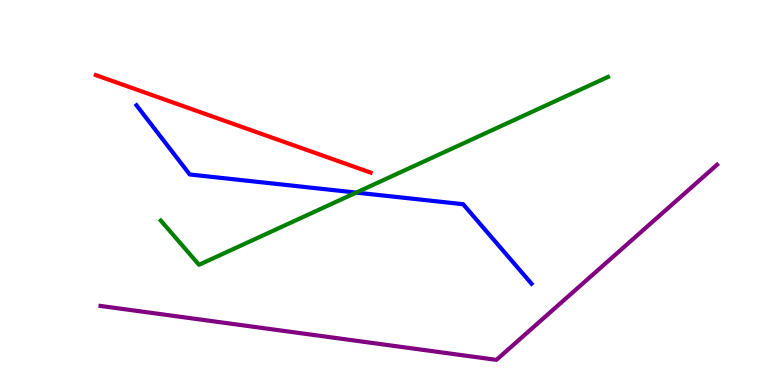[{'lines': ['blue', 'red'], 'intersections': []}, {'lines': ['green', 'red'], 'intersections': []}, {'lines': ['purple', 'red'], 'intersections': []}, {'lines': ['blue', 'green'], 'intersections': [{'x': 4.6, 'y': 5.0}]}, {'lines': ['blue', 'purple'], 'intersections': []}, {'lines': ['green', 'purple'], 'intersections': []}]